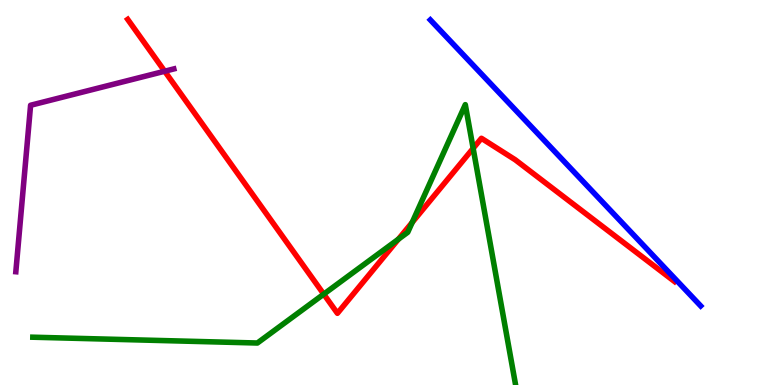[{'lines': ['blue', 'red'], 'intersections': []}, {'lines': ['green', 'red'], 'intersections': [{'x': 4.18, 'y': 2.36}, {'x': 5.14, 'y': 3.79}, {'x': 5.32, 'y': 4.22}, {'x': 6.11, 'y': 6.15}]}, {'lines': ['purple', 'red'], 'intersections': [{'x': 2.13, 'y': 8.15}]}, {'lines': ['blue', 'green'], 'intersections': []}, {'lines': ['blue', 'purple'], 'intersections': []}, {'lines': ['green', 'purple'], 'intersections': []}]